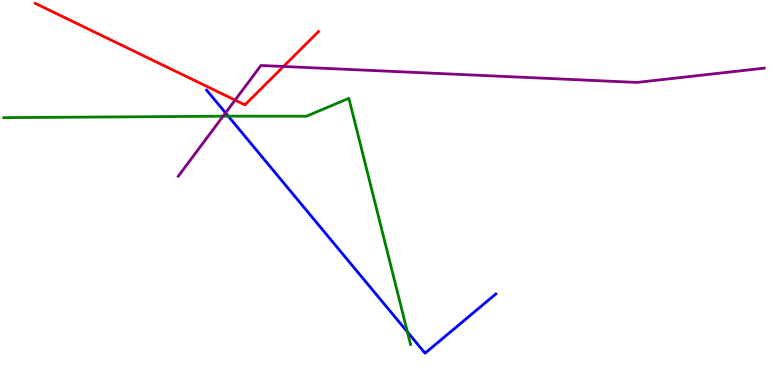[{'lines': ['blue', 'red'], 'intersections': []}, {'lines': ['green', 'red'], 'intersections': []}, {'lines': ['purple', 'red'], 'intersections': [{'x': 3.03, 'y': 7.4}, {'x': 3.66, 'y': 8.27}]}, {'lines': ['blue', 'green'], 'intersections': [{'x': 2.95, 'y': 6.98}, {'x': 5.26, 'y': 1.38}]}, {'lines': ['blue', 'purple'], 'intersections': [{'x': 2.91, 'y': 7.07}]}, {'lines': ['green', 'purple'], 'intersections': [{'x': 2.88, 'y': 6.98}]}]